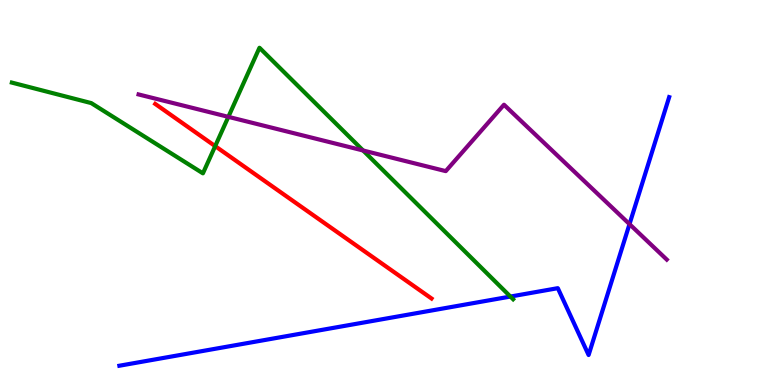[{'lines': ['blue', 'red'], 'intersections': []}, {'lines': ['green', 'red'], 'intersections': [{'x': 2.78, 'y': 6.2}]}, {'lines': ['purple', 'red'], 'intersections': []}, {'lines': ['blue', 'green'], 'intersections': [{'x': 6.59, 'y': 2.3}]}, {'lines': ['blue', 'purple'], 'intersections': [{'x': 8.12, 'y': 4.18}]}, {'lines': ['green', 'purple'], 'intersections': [{'x': 2.95, 'y': 6.96}, {'x': 4.69, 'y': 6.09}]}]